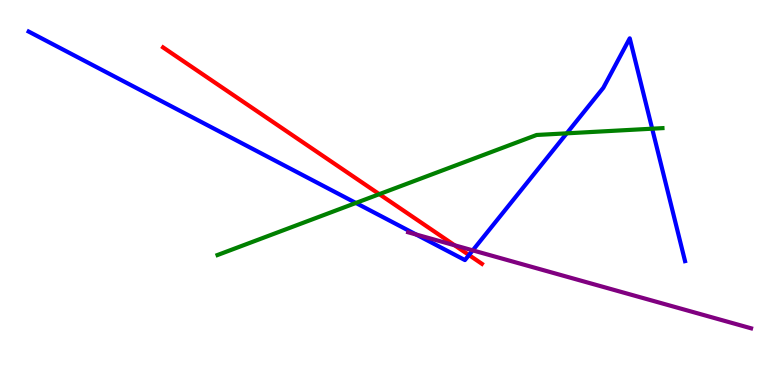[{'lines': ['blue', 'red'], 'intersections': [{'x': 6.05, 'y': 3.38}]}, {'lines': ['green', 'red'], 'intersections': [{'x': 4.89, 'y': 4.96}]}, {'lines': ['purple', 'red'], 'intersections': [{'x': 5.87, 'y': 3.63}]}, {'lines': ['blue', 'green'], 'intersections': [{'x': 4.59, 'y': 4.73}, {'x': 7.31, 'y': 6.54}, {'x': 8.42, 'y': 6.66}]}, {'lines': ['blue', 'purple'], 'intersections': [{'x': 5.37, 'y': 3.91}, {'x': 6.1, 'y': 3.5}]}, {'lines': ['green', 'purple'], 'intersections': []}]